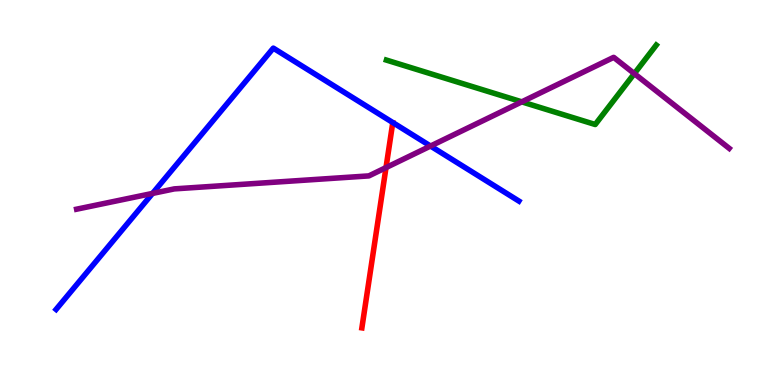[{'lines': ['blue', 'red'], 'intersections': []}, {'lines': ['green', 'red'], 'intersections': []}, {'lines': ['purple', 'red'], 'intersections': [{'x': 4.98, 'y': 5.65}]}, {'lines': ['blue', 'green'], 'intersections': []}, {'lines': ['blue', 'purple'], 'intersections': [{'x': 1.97, 'y': 4.98}, {'x': 5.56, 'y': 6.21}]}, {'lines': ['green', 'purple'], 'intersections': [{'x': 6.73, 'y': 7.35}, {'x': 8.18, 'y': 8.09}]}]